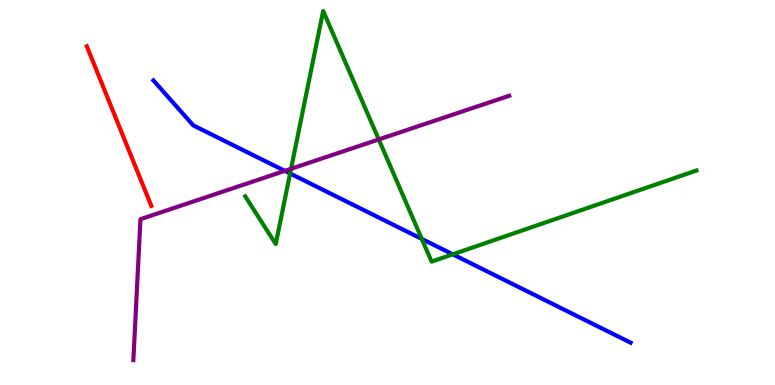[{'lines': ['blue', 'red'], 'intersections': []}, {'lines': ['green', 'red'], 'intersections': []}, {'lines': ['purple', 'red'], 'intersections': []}, {'lines': ['blue', 'green'], 'intersections': [{'x': 3.74, 'y': 5.49}, {'x': 5.44, 'y': 3.79}, {'x': 5.84, 'y': 3.39}]}, {'lines': ['blue', 'purple'], 'intersections': [{'x': 3.68, 'y': 5.56}]}, {'lines': ['green', 'purple'], 'intersections': [{'x': 3.76, 'y': 5.62}, {'x': 4.89, 'y': 6.38}]}]